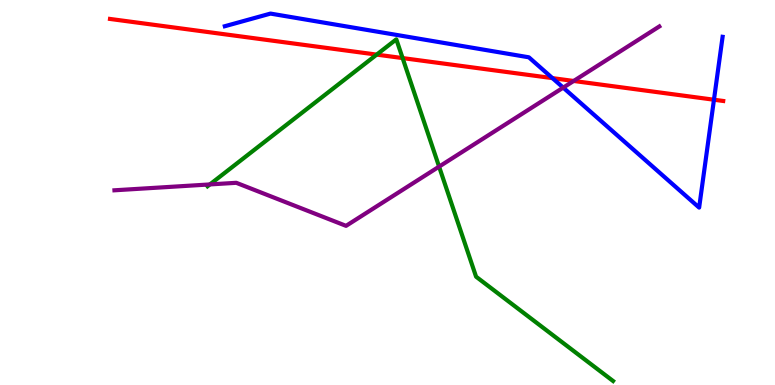[{'lines': ['blue', 'red'], 'intersections': [{'x': 7.13, 'y': 7.97}, {'x': 9.21, 'y': 7.41}]}, {'lines': ['green', 'red'], 'intersections': [{'x': 4.86, 'y': 8.58}, {'x': 5.2, 'y': 8.49}]}, {'lines': ['purple', 'red'], 'intersections': [{'x': 7.4, 'y': 7.9}]}, {'lines': ['blue', 'green'], 'intersections': []}, {'lines': ['blue', 'purple'], 'intersections': [{'x': 7.27, 'y': 7.72}]}, {'lines': ['green', 'purple'], 'intersections': [{'x': 2.71, 'y': 5.21}, {'x': 5.67, 'y': 5.67}]}]